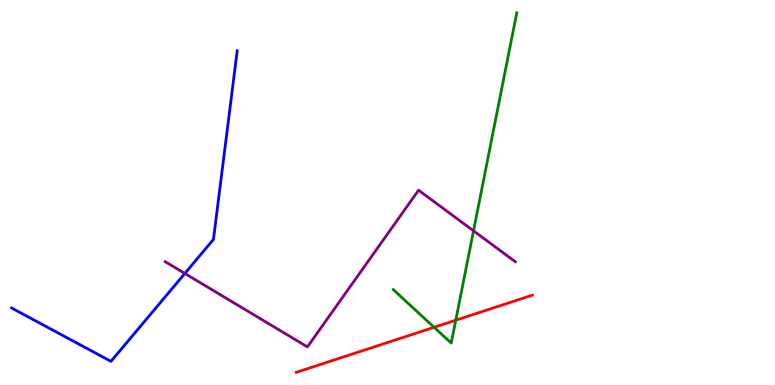[{'lines': ['blue', 'red'], 'intersections': []}, {'lines': ['green', 'red'], 'intersections': [{'x': 5.6, 'y': 1.5}, {'x': 5.88, 'y': 1.68}]}, {'lines': ['purple', 'red'], 'intersections': []}, {'lines': ['blue', 'green'], 'intersections': []}, {'lines': ['blue', 'purple'], 'intersections': [{'x': 2.39, 'y': 2.9}]}, {'lines': ['green', 'purple'], 'intersections': [{'x': 6.11, 'y': 4.0}]}]